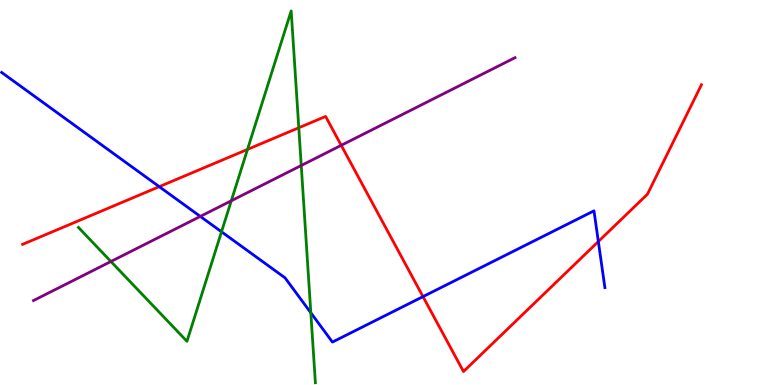[{'lines': ['blue', 'red'], 'intersections': [{'x': 2.05, 'y': 5.15}, {'x': 5.46, 'y': 2.3}, {'x': 7.72, 'y': 3.73}]}, {'lines': ['green', 'red'], 'intersections': [{'x': 3.19, 'y': 6.12}, {'x': 3.86, 'y': 6.68}]}, {'lines': ['purple', 'red'], 'intersections': [{'x': 4.4, 'y': 6.23}]}, {'lines': ['blue', 'green'], 'intersections': [{'x': 2.86, 'y': 3.98}, {'x': 4.01, 'y': 1.88}]}, {'lines': ['blue', 'purple'], 'intersections': [{'x': 2.58, 'y': 4.38}]}, {'lines': ['green', 'purple'], 'intersections': [{'x': 1.43, 'y': 3.21}, {'x': 2.98, 'y': 4.78}, {'x': 3.89, 'y': 5.7}]}]